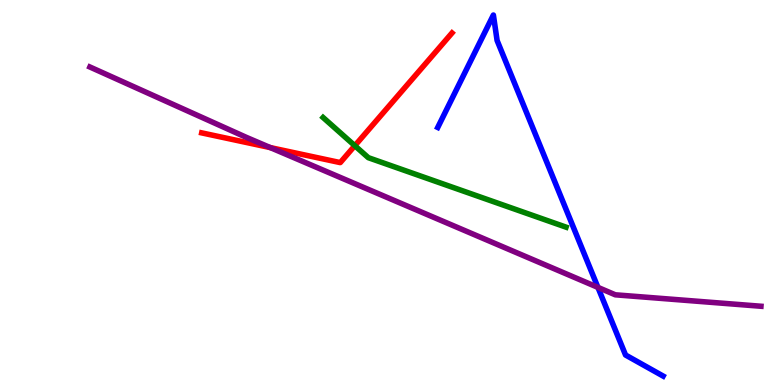[{'lines': ['blue', 'red'], 'intersections': []}, {'lines': ['green', 'red'], 'intersections': [{'x': 4.58, 'y': 6.22}]}, {'lines': ['purple', 'red'], 'intersections': [{'x': 3.49, 'y': 6.17}]}, {'lines': ['blue', 'green'], 'intersections': []}, {'lines': ['blue', 'purple'], 'intersections': [{'x': 7.72, 'y': 2.54}]}, {'lines': ['green', 'purple'], 'intersections': []}]